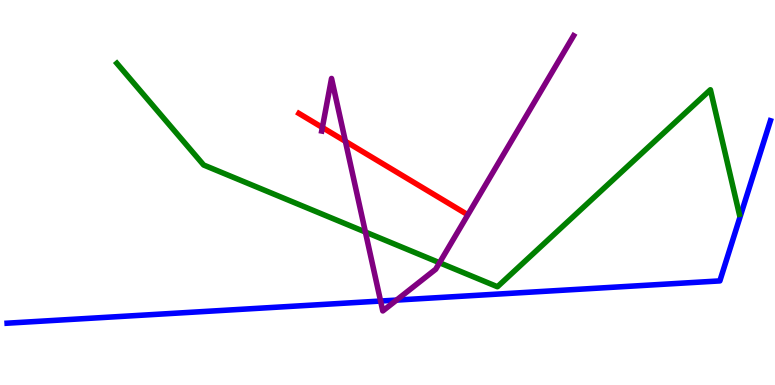[{'lines': ['blue', 'red'], 'intersections': []}, {'lines': ['green', 'red'], 'intersections': []}, {'lines': ['purple', 'red'], 'intersections': [{'x': 4.16, 'y': 6.69}, {'x': 4.46, 'y': 6.33}]}, {'lines': ['blue', 'green'], 'intersections': []}, {'lines': ['blue', 'purple'], 'intersections': [{'x': 4.91, 'y': 2.18}, {'x': 5.12, 'y': 2.21}]}, {'lines': ['green', 'purple'], 'intersections': [{'x': 4.71, 'y': 3.97}, {'x': 5.67, 'y': 3.18}]}]